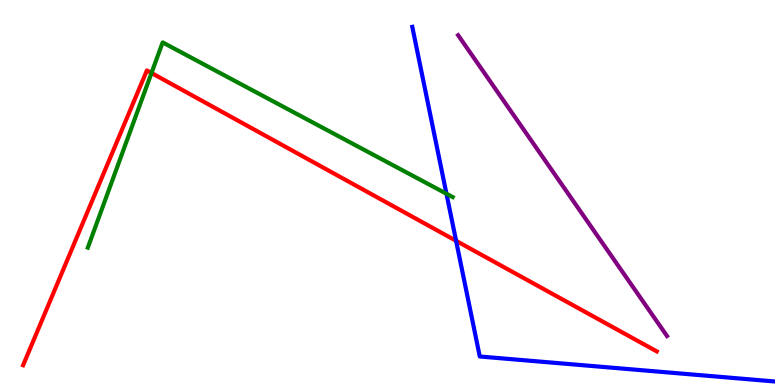[{'lines': ['blue', 'red'], 'intersections': [{'x': 5.89, 'y': 3.75}]}, {'lines': ['green', 'red'], 'intersections': [{'x': 1.95, 'y': 8.1}]}, {'lines': ['purple', 'red'], 'intersections': []}, {'lines': ['blue', 'green'], 'intersections': [{'x': 5.76, 'y': 4.97}]}, {'lines': ['blue', 'purple'], 'intersections': []}, {'lines': ['green', 'purple'], 'intersections': []}]